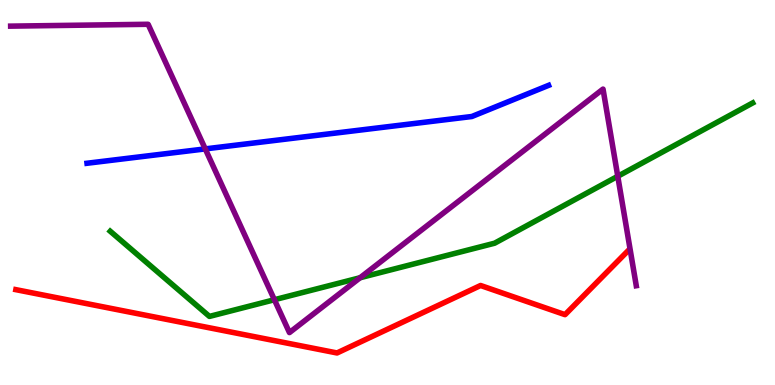[{'lines': ['blue', 'red'], 'intersections': []}, {'lines': ['green', 'red'], 'intersections': []}, {'lines': ['purple', 'red'], 'intersections': []}, {'lines': ['blue', 'green'], 'intersections': []}, {'lines': ['blue', 'purple'], 'intersections': [{'x': 2.65, 'y': 6.13}]}, {'lines': ['green', 'purple'], 'intersections': [{'x': 3.54, 'y': 2.21}, {'x': 4.65, 'y': 2.79}, {'x': 7.97, 'y': 5.42}]}]